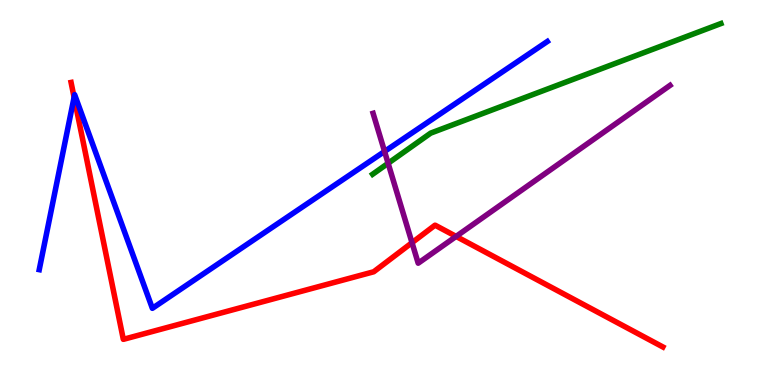[{'lines': ['blue', 'red'], 'intersections': [{'x': 0.956, 'y': 7.47}]}, {'lines': ['green', 'red'], 'intersections': []}, {'lines': ['purple', 'red'], 'intersections': [{'x': 5.32, 'y': 3.7}, {'x': 5.89, 'y': 3.86}]}, {'lines': ['blue', 'green'], 'intersections': []}, {'lines': ['blue', 'purple'], 'intersections': [{'x': 4.96, 'y': 6.07}]}, {'lines': ['green', 'purple'], 'intersections': [{'x': 5.01, 'y': 5.76}]}]